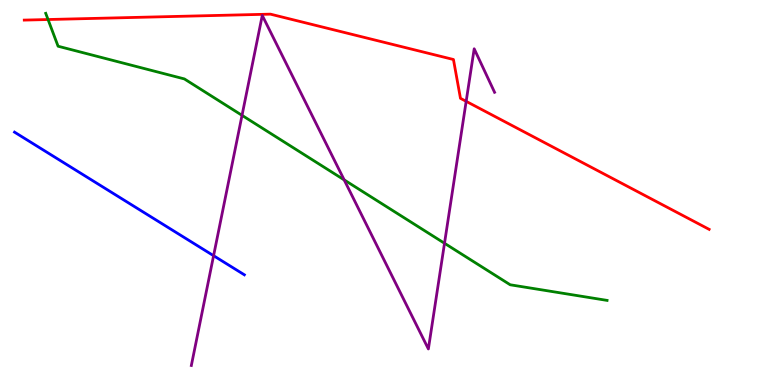[{'lines': ['blue', 'red'], 'intersections': []}, {'lines': ['green', 'red'], 'intersections': [{'x': 0.62, 'y': 9.49}]}, {'lines': ['purple', 'red'], 'intersections': [{'x': 6.02, 'y': 7.37}]}, {'lines': ['blue', 'green'], 'intersections': []}, {'lines': ['blue', 'purple'], 'intersections': [{'x': 2.76, 'y': 3.36}]}, {'lines': ['green', 'purple'], 'intersections': [{'x': 3.12, 'y': 7.0}, {'x': 4.44, 'y': 5.33}, {'x': 5.74, 'y': 3.68}]}]